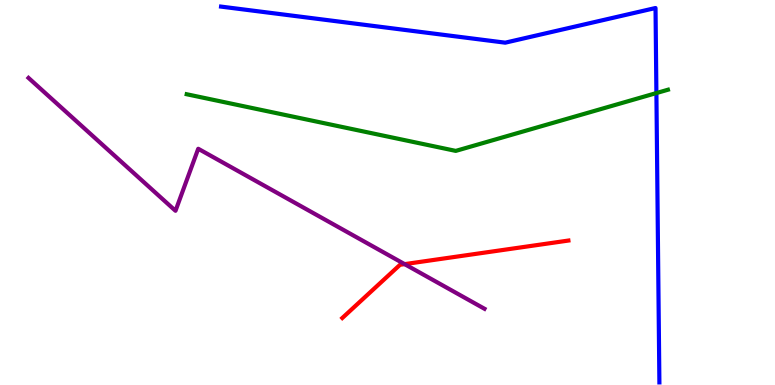[{'lines': ['blue', 'red'], 'intersections': []}, {'lines': ['green', 'red'], 'intersections': []}, {'lines': ['purple', 'red'], 'intersections': [{'x': 5.22, 'y': 3.14}]}, {'lines': ['blue', 'green'], 'intersections': [{'x': 8.47, 'y': 7.58}]}, {'lines': ['blue', 'purple'], 'intersections': []}, {'lines': ['green', 'purple'], 'intersections': []}]